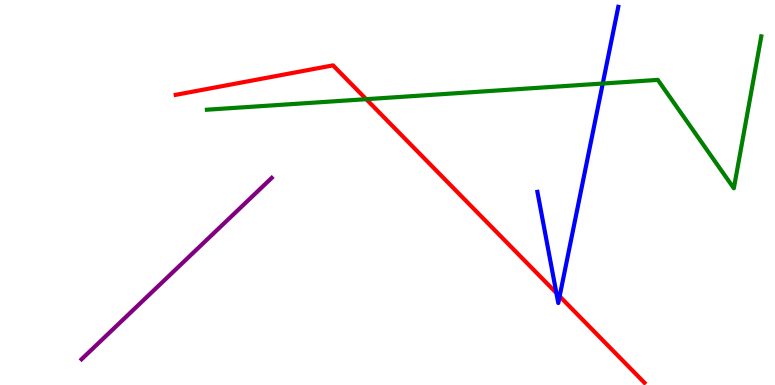[{'lines': ['blue', 'red'], 'intersections': [{'x': 7.18, 'y': 2.39}, {'x': 7.22, 'y': 2.3}]}, {'lines': ['green', 'red'], 'intersections': [{'x': 4.73, 'y': 7.42}]}, {'lines': ['purple', 'red'], 'intersections': []}, {'lines': ['blue', 'green'], 'intersections': [{'x': 7.78, 'y': 7.83}]}, {'lines': ['blue', 'purple'], 'intersections': []}, {'lines': ['green', 'purple'], 'intersections': []}]